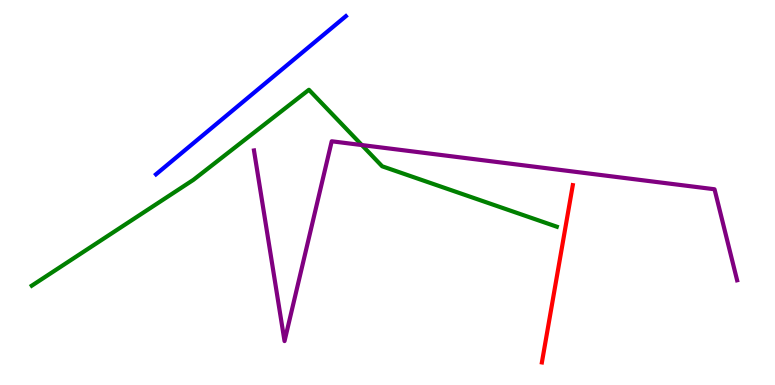[{'lines': ['blue', 'red'], 'intersections': []}, {'lines': ['green', 'red'], 'intersections': []}, {'lines': ['purple', 'red'], 'intersections': []}, {'lines': ['blue', 'green'], 'intersections': []}, {'lines': ['blue', 'purple'], 'intersections': []}, {'lines': ['green', 'purple'], 'intersections': [{'x': 4.67, 'y': 6.23}]}]